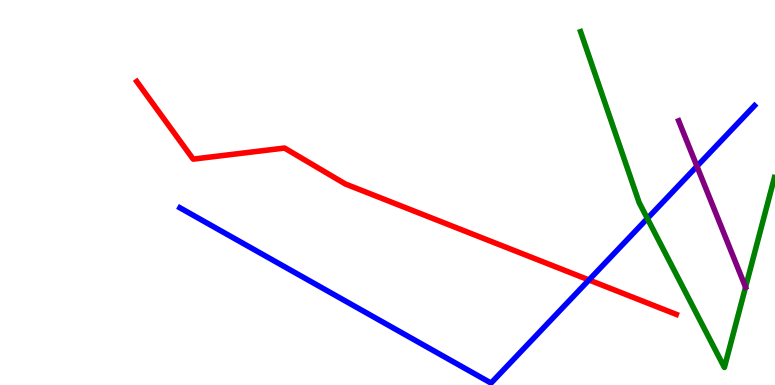[{'lines': ['blue', 'red'], 'intersections': [{'x': 7.6, 'y': 2.73}]}, {'lines': ['green', 'red'], 'intersections': []}, {'lines': ['purple', 'red'], 'intersections': []}, {'lines': ['blue', 'green'], 'intersections': [{'x': 8.35, 'y': 4.33}]}, {'lines': ['blue', 'purple'], 'intersections': [{'x': 8.99, 'y': 5.68}]}, {'lines': ['green', 'purple'], 'intersections': [{'x': 9.62, 'y': 2.54}]}]